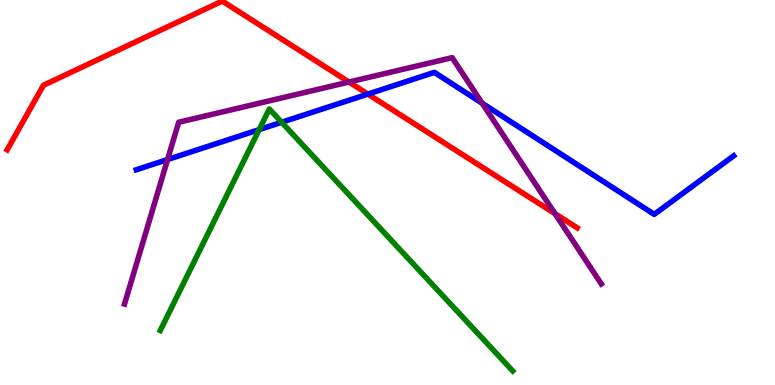[{'lines': ['blue', 'red'], 'intersections': [{'x': 4.75, 'y': 7.56}]}, {'lines': ['green', 'red'], 'intersections': []}, {'lines': ['purple', 'red'], 'intersections': [{'x': 4.5, 'y': 7.87}, {'x': 7.16, 'y': 4.45}]}, {'lines': ['blue', 'green'], 'intersections': [{'x': 3.34, 'y': 6.63}, {'x': 3.63, 'y': 6.82}]}, {'lines': ['blue', 'purple'], 'intersections': [{'x': 2.16, 'y': 5.86}, {'x': 6.22, 'y': 7.32}]}, {'lines': ['green', 'purple'], 'intersections': []}]